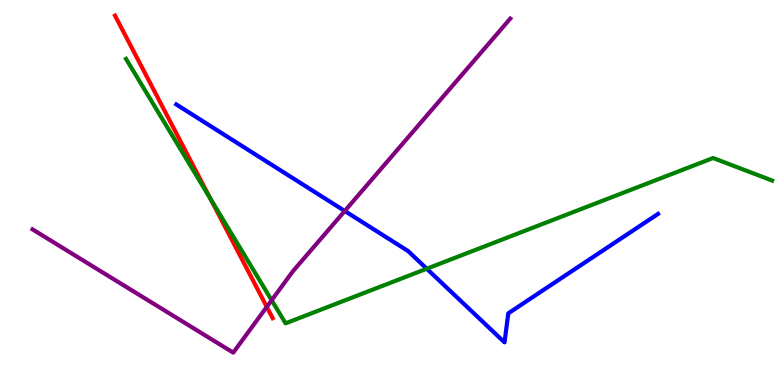[{'lines': ['blue', 'red'], 'intersections': []}, {'lines': ['green', 'red'], 'intersections': [{'x': 2.72, 'y': 4.83}]}, {'lines': ['purple', 'red'], 'intersections': [{'x': 3.44, 'y': 2.03}]}, {'lines': ['blue', 'green'], 'intersections': [{'x': 5.51, 'y': 3.02}]}, {'lines': ['blue', 'purple'], 'intersections': [{'x': 4.45, 'y': 4.52}]}, {'lines': ['green', 'purple'], 'intersections': [{'x': 3.51, 'y': 2.2}]}]